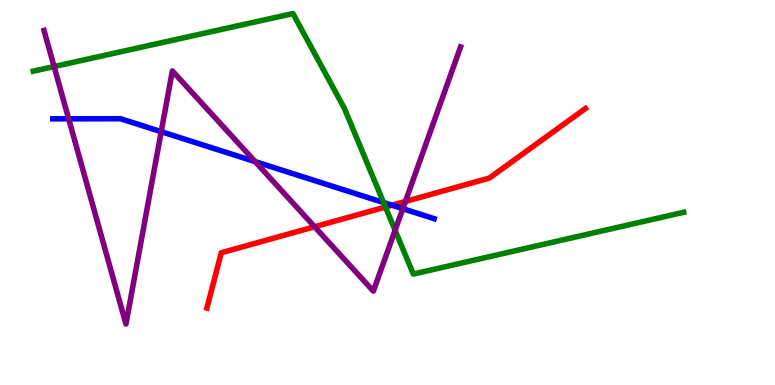[{'lines': ['blue', 'red'], 'intersections': [{'x': 5.06, 'y': 4.67}]}, {'lines': ['green', 'red'], 'intersections': [{'x': 4.97, 'y': 4.62}]}, {'lines': ['purple', 'red'], 'intersections': [{'x': 4.06, 'y': 4.11}, {'x': 5.23, 'y': 4.77}]}, {'lines': ['blue', 'green'], 'intersections': [{'x': 4.95, 'y': 4.74}]}, {'lines': ['blue', 'purple'], 'intersections': [{'x': 0.886, 'y': 6.91}, {'x': 2.08, 'y': 6.58}, {'x': 3.29, 'y': 5.8}, {'x': 5.2, 'y': 4.58}]}, {'lines': ['green', 'purple'], 'intersections': [{'x': 0.698, 'y': 8.27}, {'x': 5.1, 'y': 4.02}]}]